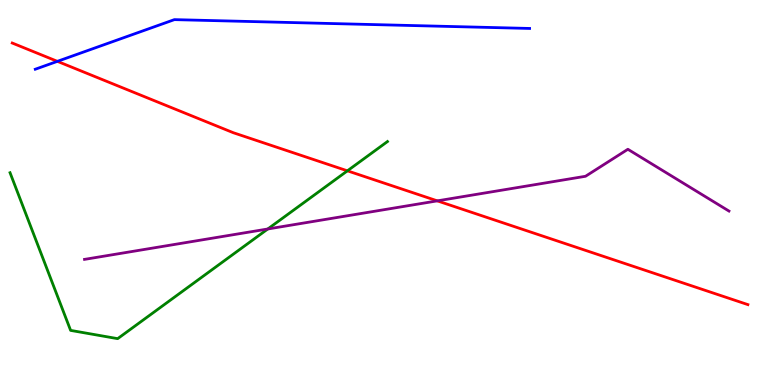[{'lines': ['blue', 'red'], 'intersections': [{'x': 0.741, 'y': 8.41}]}, {'lines': ['green', 'red'], 'intersections': [{'x': 4.48, 'y': 5.56}]}, {'lines': ['purple', 'red'], 'intersections': [{'x': 5.64, 'y': 4.78}]}, {'lines': ['blue', 'green'], 'intersections': []}, {'lines': ['blue', 'purple'], 'intersections': []}, {'lines': ['green', 'purple'], 'intersections': [{'x': 3.46, 'y': 4.05}]}]